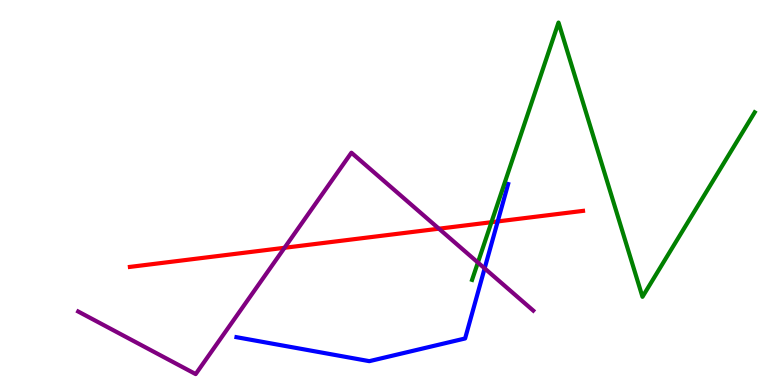[{'lines': ['blue', 'red'], 'intersections': [{'x': 6.42, 'y': 4.25}]}, {'lines': ['green', 'red'], 'intersections': [{'x': 6.34, 'y': 4.23}]}, {'lines': ['purple', 'red'], 'intersections': [{'x': 3.67, 'y': 3.56}, {'x': 5.66, 'y': 4.06}]}, {'lines': ['blue', 'green'], 'intersections': []}, {'lines': ['blue', 'purple'], 'intersections': [{'x': 6.25, 'y': 3.03}]}, {'lines': ['green', 'purple'], 'intersections': [{'x': 6.17, 'y': 3.18}]}]